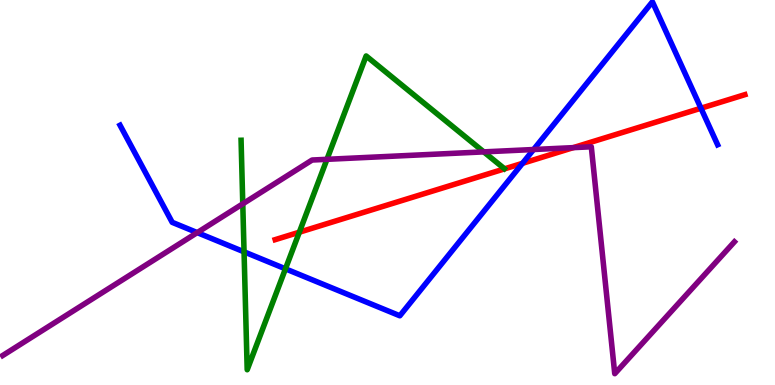[{'lines': ['blue', 'red'], 'intersections': [{'x': 6.74, 'y': 5.76}, {'x': 9.04, 'y': 7.19}]}, {'lines': ['green', 'red'], 'intersections': [{'x': 3.86, 'y': 3.97}]}, {'lines': ['purple', 'red'], 'intersections': [{'x': 7.4, 'y': 6.17}]}, {'lines': ['blue', 'green'], 'intersections': [{'x': 3.15, 'y': 3.46}, {'x': 3.68, 'y': 3.02}]}, {'lines': ['blue', 'purple'], 'intersections': [{'x': 2.54, 'y': 3.96}, {'x': 6.88, 'y': 6.12}]}, {'lines': ['green', 'purple'], 'intersections': [{'x': 3.13, 'y': 4.71}, {'x': 4.22, 'y': 5.86}, {'x': 6.24, 'y': 6.06}]}]